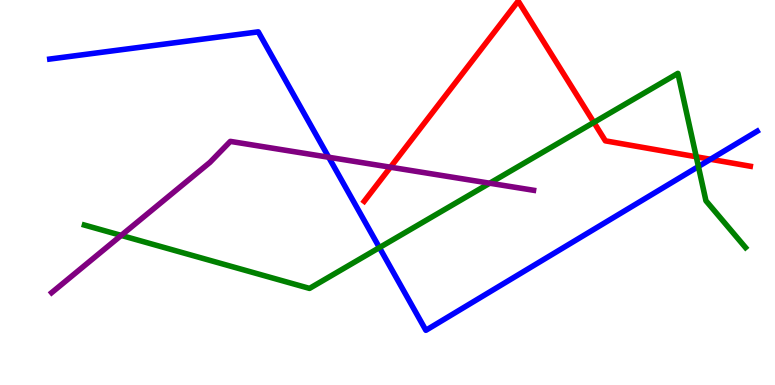[{'lines': ['blue', 'red'], 'intersections': [{'x': 9.17, 'y': 5.86}]}, {'lines': ['green', 'red'], 'intersections': [{'x': 7.66, 'y': 6.82}, {'x': 8.98, 'y': 5.93}]}, {'lines': ['purple', 'red'], 'intersections': [{'x': 5.04, 'y': 5.66}]}, {'lines': ['blue', 'green'], 'intersections': [{'x': 4.9, 'y': 3.57}, {'x': 9.01, 'y': 5.67}]}, {'lines': ['blue', 'purple'], 'intersections': [{'x': 4.24, 'y': 5.92}]}, {'lines': ['green', 'purple'], 'intersections': [{'x': 1.56, 'y': 3.89}, {'x': 6.32, 'y': 5.24}]}]